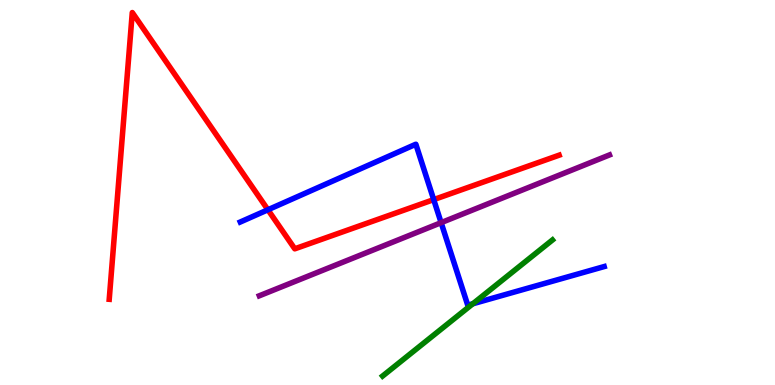[{'lines': ['blue', 'red'], 'intersections': [{'x': 3.46, 'y': 4.55}, {'x': 5.6, 'y': 4.82}]}, {'lines': ['green', 'red'], 'intersections': []}, {'lines': ['purple', 'red'], 'intersections': []}, {'lines': ['blue', 'green'], 'intersections': [{'x': 6.1, 'y': 2.11}]}, {'lines': ['blue', 'purple'], 'intersections': [{'x': 5.69, 'y': 4.22}]}, {'lines': ['green', 'purple'], 'intersections': []}]